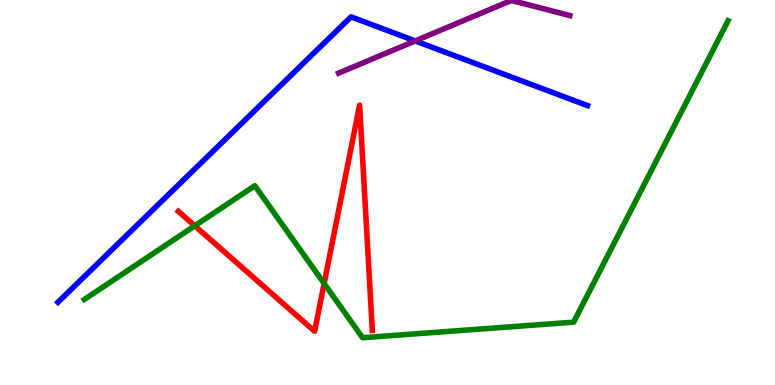[{'lines': ['blue', 'red'], 'intersections': []}, {'lines': ['green', 'red'], 'intersections': [{'x': 2.51, 'y': 4.14}, {'x': 4.18, 'y': 2.64}]}, {'lines': ['purple', 'red'], 'intersections': []}, {'lines': ['blue', 'green'], 'intersections': []}, {'lines': ['blue', 'purple'], 'intersections': [{'x': 5.36, 'y': 8.94}]}, {'lines': ['green', 'purple'], 'intersections': []}]